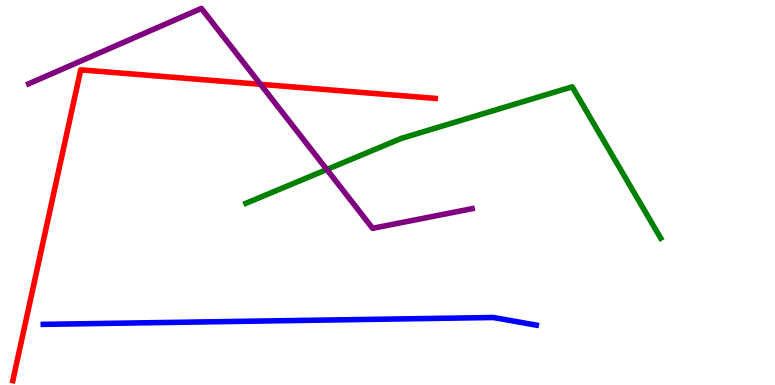[{'lines': ['blue', 'red'], 'intersections': []}, {'lines': ['green', 'red'], 'intersections': []}, {'lines': ['purple', 'red'], 'intersections': [{'x': 3.36, 'y': 7.81}]}, {'lines': ['blue', 'green'], 'intersections': []}, {'lines': ['blue', 'purple'], 'intersections': []}, {'lines': ['green', 'purple'], 'intersections': [{'x': 4.22, 'y': 5.6}]}]